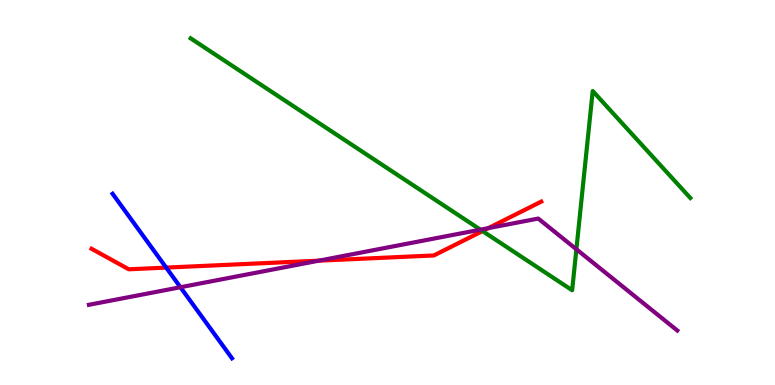[{'lines': ['blue', 'red'], 'intersections': [{'x': 2.14, 'y': 3.05}]}, {'lines': ['green', 'red'], 'intersections': [{'x': 6.23, 'y': 4.0}]}, {'lines': ['purple', 'red'], 'intersections': [{'x': 4.11, 'y': 3.23}, {'x': 6.3, 'y': 4.07}]}, {'lines': ['blue', 'green'], 'intersections': []}, {'lines': ['blue', 'purple'], 'intersections': [{'x': 2.33, 'y': 2.54}]}, {'lines': ['green', 'purple'], 'intersections': [{'x': 6.2, 'y': 4.03}, {'x': 7.44, 'y': 3.53}]}]